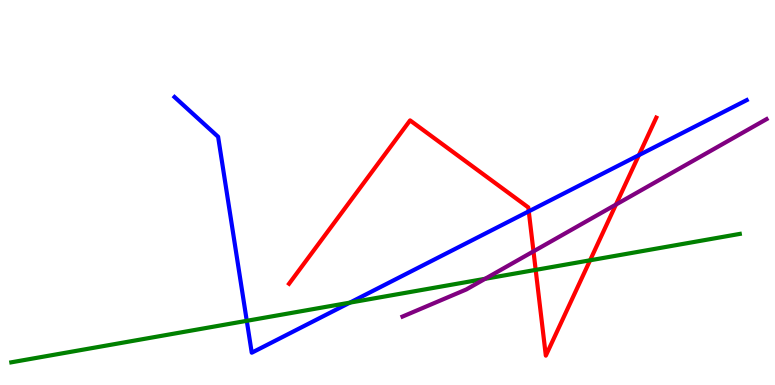[{'lines': ['blue', 'red'], 'intersections': [{'x': 6.82, 'y': 4.51}, {'x': 8.24, 'y': 5.97}]}, {'lines': ['green', 'red'], 'intersections': [{'x': 6.91, 'y': 2.99}, {'x': 7.61, 'y': 3.24}]}, {'lines': ['purple', 'red'], 'intersections': [{'x': 6.88, 'y': 3.47}, {'x': 7.95, 'y': 4.69}]}, {'lines': ['blue', 'green'], 'intersections': [{'x': 3.18, 'y': 1.67}, {'x': 4.51, 'y': 2.14}]}, {'lines': ['blue', 'purple'], 'intersections': []}, {'lines': ['green', 'purple'], 'intersections': [{'x': 6.26, 'y': 2.76}]}]